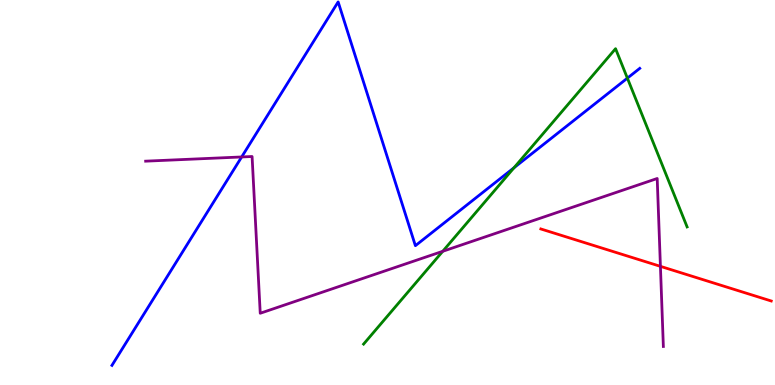[{'lines': ['blue', 'red'], 'intersections': []}, {'lines': ['green', 'red'], 'intersections': []}, {'lines': ['purple', 'red'], 'intersections': [{'x': 8.52, 'y': 3.08}]}, {'lines': ['blue', 'green'], 'intersections': [{'x': 6.63, 'y': 5.64}, {'x': 8.1, 'y': 7.97}]}, {'lines': ['blue', 'purple'], 'intersections': [{'x': 3.12, 'y': 5.92}]}, {'lines': ['green', 'purple'], 'intersections': [{'x': 5.71, 'y': 3.47}]}]